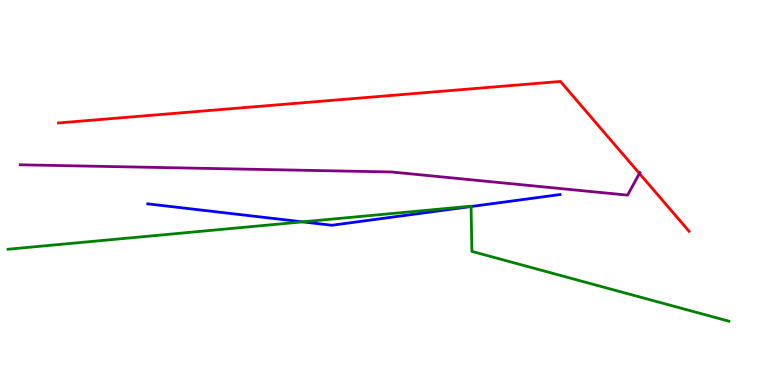[{'lines': ['blue', 'red'], 'intersections': []}, {'lines': ['green', 'red'], 'intersections': []}, {'lines': ['purple', 'red'], 'intersections': [{'x': 8.25, 'y': 5.49}]}, {'lines': ['blue', 'green'], 'intersections': [{'x': 3.9, 'y': 4.24}, {'x': 6.08, 'y': 4.64}]}, {'lines': ['blue', 'purple'], 'intersections': []}, {'lines': ['green', 'purple'], 'intersections': []}]